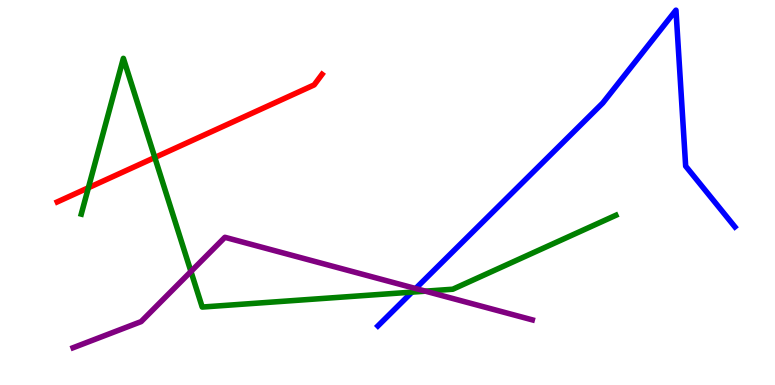[{'lines': ['blue', 'red'], 'intersections': []}, {'lines': ['green', 'red'], 'intersections': [{'x': 1.14, 'y': 5.12}, {'x': 2.0, 'y': 5.91}]}, {'lines': ['purple', 'red'], 'intersections': []}, {'lines': ['blue', 'green'], 'intersections': [{'x': 5.32, 'y': 2.41}]}, {'lines': ['blue', 'purple'], 'intersections': [{'x': 5.36, 'y': 2.51}]}, {'lines': ['green', 'purple'], 'intersections': [{'x': 2.46, 'y': 2.95}, {'x': 5.49, 'y': 2.44}]}]